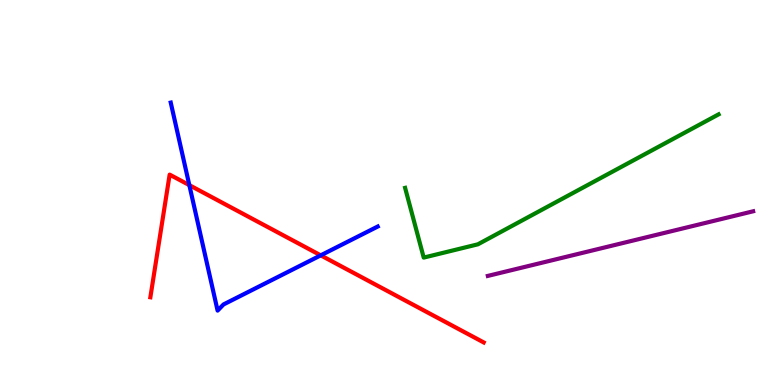[{'lines': ['blue', 'red'], 'intersections': [{'x': 2.44, 'y': 5.19}, {'x': 4.14, 'y': 3.37}]}, {'lines': ['green', 'red'], 'intersections': []}, {'lines': ['purple', 'red'], 'intersections': []}, {'lines': ['blue', 'green'], 'intersections': []}, {'lines': ['blue', 'purple'], 'intersections': []}, {'lines': ['green', 'purple'], 'intersections': []}]